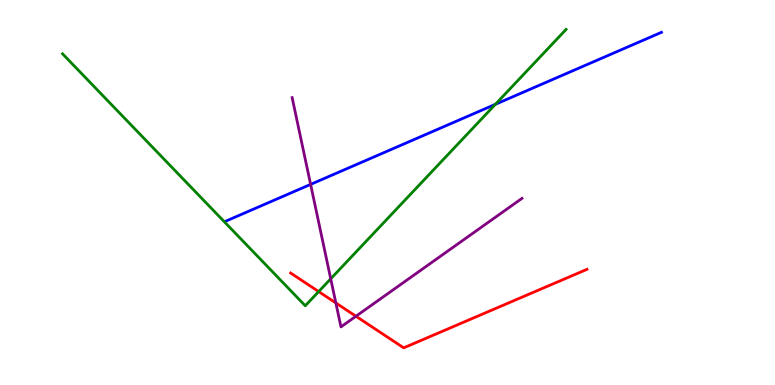[{'lines': ['blue', 'red'], 'intersections': []}, {'lines': ['green', 'red'], 'intersections': [{'x': 4.11, 'y': 2.43}]}, {'lines': ['purple', 'red'], 'intersections': [{'x': 4.33, 'y': 2.13}, {'x': 4.59, 'y': 1.79}]}, {'lines': ['blue', 'green'], 'intersections': [{'x': 6.39, 'y': 7.29}]}, {'lines': ['blue', 'purple'], 'intersections': [{'x': 4.01, 'y': 5.21}]}, {'lines': ['green', 'purple'], 'intersections': [{'x': 4.27, 'y': 2.76}]}]